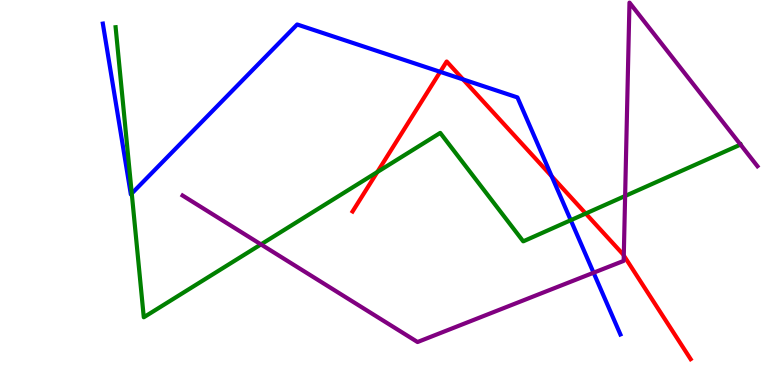[{'lines': ['blue', 'red'], 'intersections': [{'x': 5.68, 'y': 8.13}, {'x': 5.98, 'y': 7.94}, {'x': 7.12, 'y': 5.42}]}, {'lines': ['green', 'red'], 'intersections': [{'x': 4.87, 'y': 5.53}, {'x': 7.56, 'y': 4.45}]}, {'lines': ['purple', 'red'], 'intersections': [{'x': 8.05, 'y': 3.36}]}, {'lines': ['blue', 'green'], 'intersections': [{'x': 1.7, 'y': 4.97}, {'x': 7.36, 'y': 4.28}]}, {'lines': ['blue', 'purple'], 'intersections': [{'x': 7.66, 'y': 2.92}]}, {'lines': ['green', 'purple'], 'intersections': [{'x': 3.37, 'y': 3.65}, {'x': 8.07, 'y': 4.91}, {'x': 9.56, 'y': 6.24}]}]